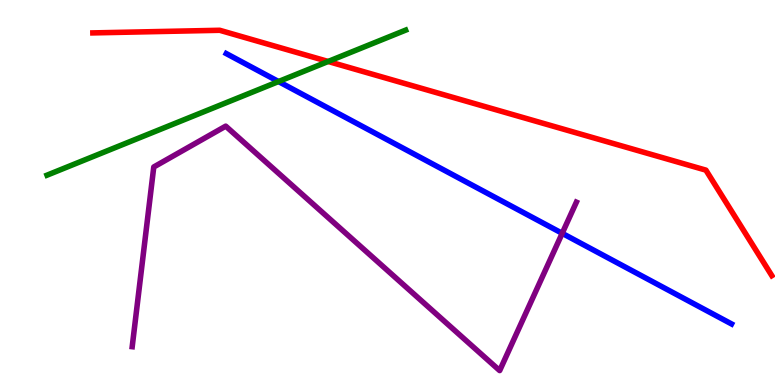[{'lines': ['blue', 'red'], 'intersections': []}, {'lines': ['green', 'red'], 'intersections': [{'x': 4.23, 'y': 8.4}]}, {'lines': ['purple', 'red'], 'intersections': []}, {'lines': ['blue', 'green'], 'intersections': [{'x': 3.59, 'y': 7.88}]}, {'lines': ['blue', 'purple'], 'intersections': [{'x': 7.25, 'y': 3.94}]}, {'lines': ['green', 'purple'], 'intersections': []}]